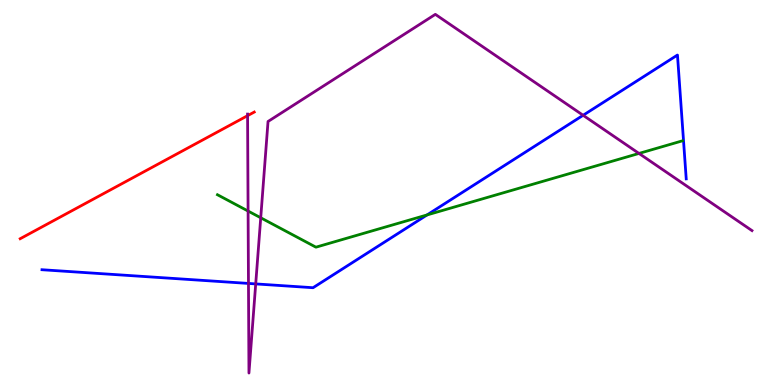[{'lines': ['blue', 'red'], 'intersections': []}, {'lines': ['green', 'red'], 'intersections': []}, {'lines': ['purple', 'red'], 'intersections': [{'x': 3.19, 'y': 7.0}]}, {'lines': ['blue', 'green'], 'intersections': [{'x': 5.51, 'y': 4.42}]}, {'lines': ['blue', 'purple'], 'intersections': [{'x': 3.21, 'y': 2.64}, {'x': 3.3, 'y': 2.63}, {'x': 7.52, 'y': 7.01}]}, {'lines': ['green', 'purple'], 'intersections': [{'x': 3.2, 'y': 4.52}, {'x': 3.36, 'y': 4.34}, {'x': 8.24, 'y': 6.01}]}]